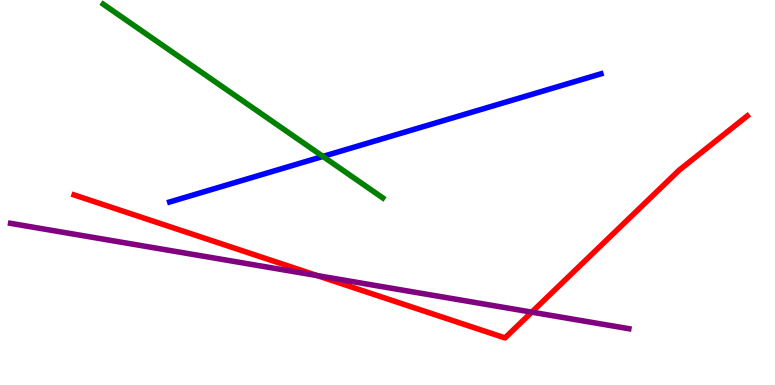[{'lines': ['blue', 'red'], 'intersections': []}, {'lines': ['green', 'red'], 'intersections': []}, {'lines': ['purple', 'red'], 'intersections': [{'x': 4.09, 'y': 2.84}, {'x': 6.86, 'y': 1.89}]}, {'lines': ['blue', 'green'], 'intersections': [{'x': 4.17, 'y': 5.94}]}, {'lines': ['blue', 'purple'], 'intersections': []}, {'lines': ['green', 'purple'], 'intersections': []}]